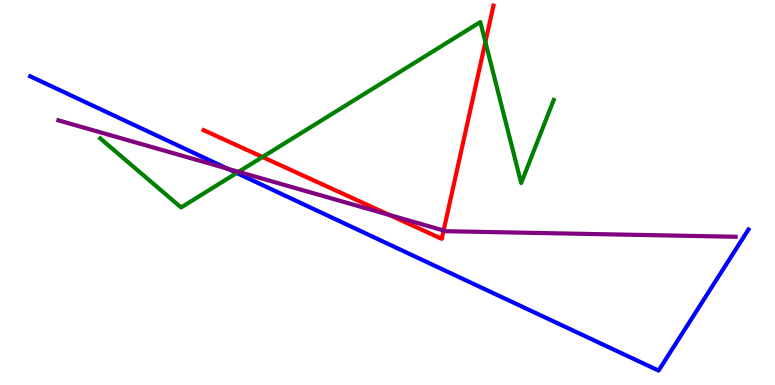[{'lines': ['blue', 'red'], 'intersections': []}, {'lines': ['green', 'red'], 'intersections': [{'x': 3.39, 'y': 5.92}, {'x': 6.26, 'y': 8.91}]}, {'lines': ['purple', 'red'], 'intersections': [{'x': 5.02, 'y': 4.42}, {'x': 5.72, 'y': 4.01}]}, {'lines': ['blue', 'green'], 'intersections': [{'x': 3.05, 'y': 5.51}]}, {'lines': ['blue', 'purple'], 'intersections': [{'x': 2.93, 'y': 5.62}]}, {'lines': ['green', 'purple'], 'intersections': [{'x': 3.08, 'y': 5.54}]}]